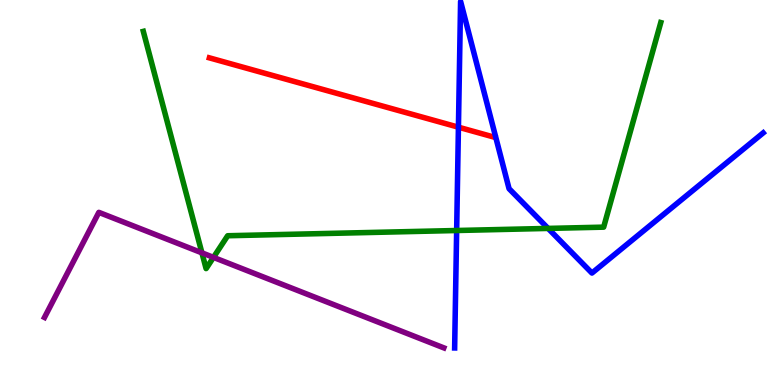[{'lines': ['blue', 'red'], 'intersections': [{'x': 5.92, 'y': 6.7}]}, {'lines': ['green', 'red'], 'intersections': []}, {'lines': ['purple', 'red'], 'intersections': []}, {'lines': ['blue', 'green'], 'intersections': [{'x': 5.89, 'y': 4.01}, {'x': 7.07, 'y': 4.07}]}, {'lines': ['blue', 'purple'], 'intersections': []}, {'lines': ['green', 'purple'], 'intersections': [{'x': 2.61, 'y': 3.43}, {'x': 2.75, 'y': 3.31}]}]